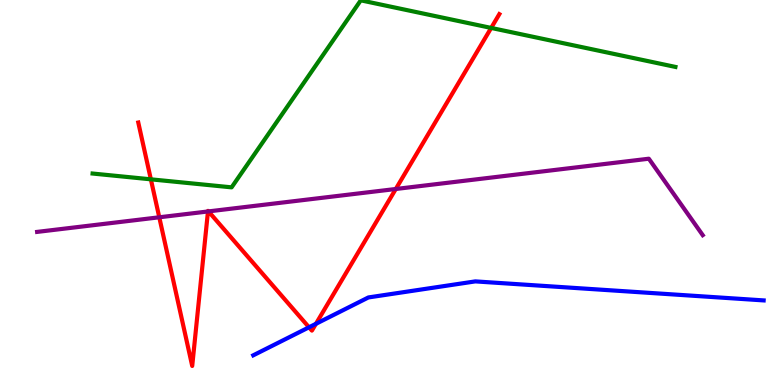[{'lines': ['blue', 'red'], 'intersections': [{'x': 3.99, 'y': 1.5}, {'x': 4.08, 'y': 1.59}]}, {'lines': ['green', 'red'], 'intersections': [{'x': 1.95, 'y': 5.34}, {'x': 6.34, 'y': 9.27}]}, {'lines': ['purple', 'red'], 'intersections': [{'x': 2.06, 'y': 4.36}, {'x': 2.68, 'y': 4.51}, {'x': 2.69, 'y': 4.51}, {'x': 5.11, 'y': 5.09}]}, {'lines': ['blue', 'green'], 'intersections': []}, {'lines': ['blue', 'purple'], 'intersections': []}, {'lines': ['green', 'purple'], 'intersections': []}]